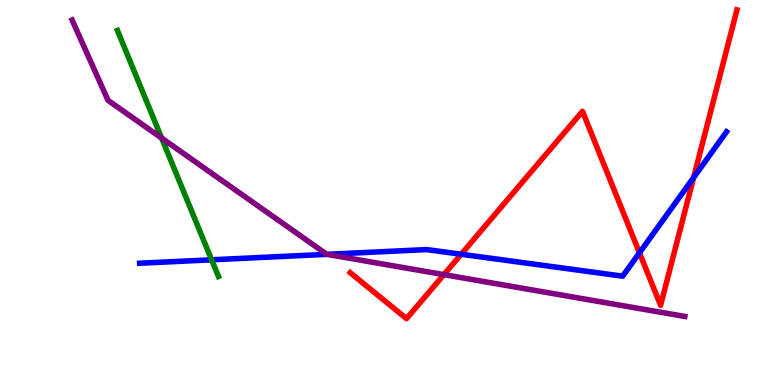[{'lines': ['blue', 'red'], 'intersections': [{'x': 5.95, 'y': 3.4}, {'x': 8.25, 'y': 3.43}, {'x': 8.95, 'y': 5.39}]}, {'lines': ['green', 'red'], 'intersections': []}, {'lines': ['purple', 'red'], 'intersections': [{'x': 5.73, 'y': 2.87}]}, {'lines': ['blue', 'green'], 'intersections': [{'x': 2.73, 'y': 3.25}]}, {'lines': ['blue', 'purple'], 'intersections': [{'x': 4.22, 'y': 3.39}]}, {'lines': ['green', 'purple'], 'intersections': [{'x': 2.09, 'y': 6.41}]}]